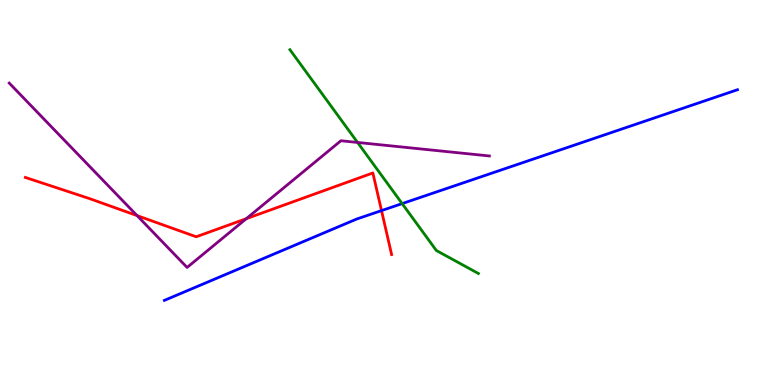[{'lines': ['blue', 'red'], 'intersections': [{'x': 4.92, 'y': 4.53}]}, {'lines': ['green', 'red'], 'intersections': []}, {'lines': ['purple', 'red'], 'intersections': [{'x': 1.77, 'y': 4.4}, {'x': 3.18, 'y': 4.32}]}, {'lines': ['blue', 'green'], 'intersections': [{'x': 5.19, 'y': 4.71}]}, {'lines': ['blue', 'purple'], 'intersections': []}, {'lines': ['green', 'purple'], 'intersections': [{'x': 4.61, 'y': 6.3}]}]